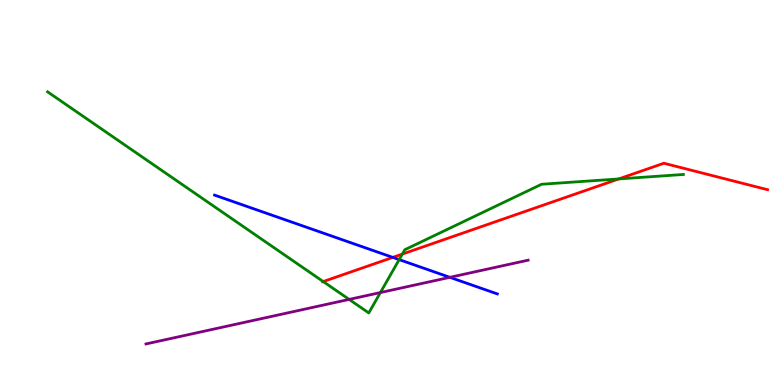[{'lines': ['blue', 'red'], 'intersections': [{'x': 5.07, 'y': 3.31}]}, {'lines': ['green', 'red'], 'intersections': [{'x': 4.17, 'y': 2.69}, {'x': 5.19, 'y': 3.4}, {'x': 7.98, 'y': 5.35}]}, {'lines': ['purple', 'red'], 'intersections': []}, {'lines': ['blue', 'green'], 'intersections': [{'x': 5.15, 'y': 3.26}]}, {'lines': ['blue', 'purple'], 'intersections': [{'x': 5.8, 'y': 2.8}]}, {'lines': ['green', 'purple'], 'intersections': [{'x': 4.51, 'y': 2.22}, {'x': 4.91, 'y': 2.4}]}]